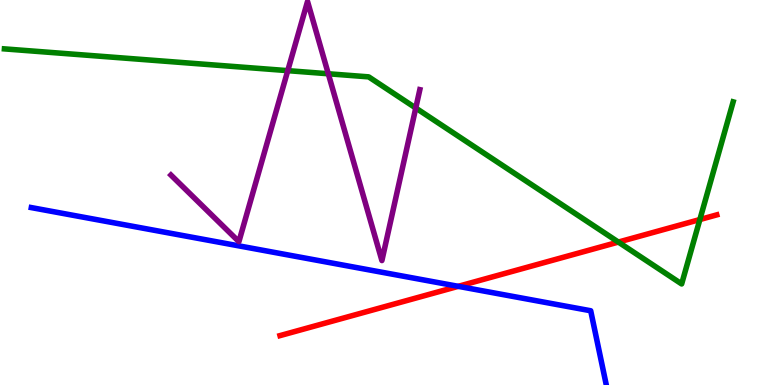[{'lines': ['blue', 'red'], 'intersections': [{'x': 5.91, 'y': 2.56}]}, {'lines': ['green', 'red'], 'intersections': [{'x': 7.98, 'y': 3.71}, {'x': 9.03, 'y': 4.3}]}, {'lines': ['purple', 'red'], 'intersections': []}, {'lines': ['blue', 'green'], 'intersections': []}, {'lines': ['blue', 'purple'], 'intersections': []}, {'lines': ['green', 'purple'], 'intersections': [{'x': 3.71, 'y': 8.16}, {'x': 4.24, 'y': 8.08}, {'x': 5.36, 'y': 7.19}]}]